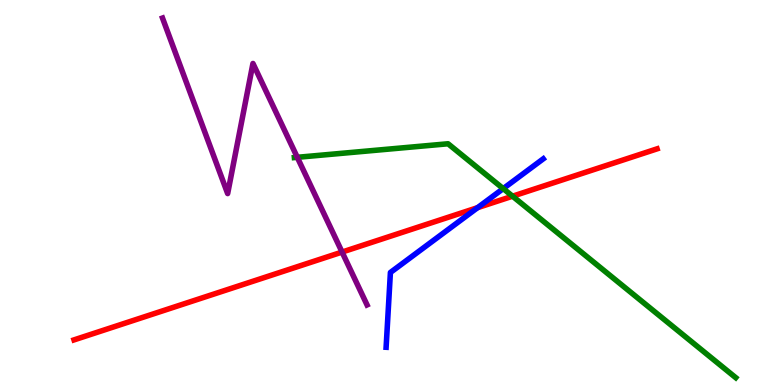[{'lines': ['blue', 'red'], 'intersections': [{'x': 6.16, 'y': 4.61}]}, {'lines': ['green', 'red'], 'intersections': [{'x': 6.61, 'y': 4.9}]}, {'lines': ['purple', 'red'], 'intersections': [{'x': 4.41, 'y': 3.45}]}, {'lines': ['blue', 'green'], 'intersections': [{'x': 6.49, 'y': 5.1}]}, {'lines': ['blue', 'purple'], 'intersections': []}, {'lines': ['green', 'purple'], 'intersections': [{'x': 3.84, 'y': 5.91}]}]